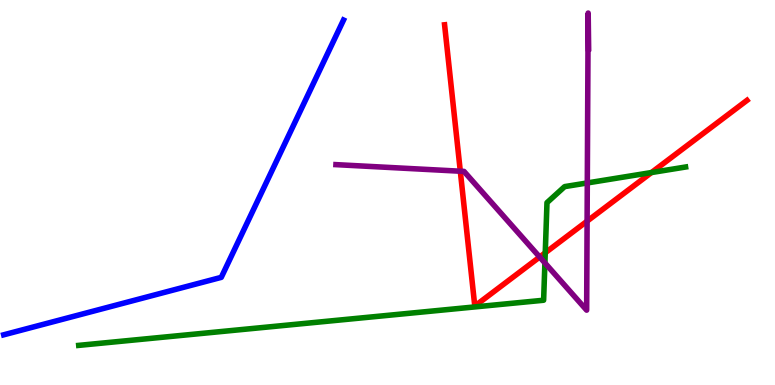[{'lines': ['blue', 'red'], 'intersections': []}, {'lines': ['green', 'red'], 'intersections': [{'x': 7.04, 'y': 3.43}, {'x': 8.41, 'y': 5.52}]}, {'lines': ['purple', 'red'], 'intersections': [{'x': 5.94, 'y': 5.55}, {'x': 6.96, 'y': 3.32}, {'x': 7.58, 'y': 4.26}]}, {'lines': ['blue', 'green'], 'intersections': []}, {'lines': ['blue', 'purple'], 'intersections': []}, {'lines': ['green', 'purple'], 'intersections': [{'x': 7.03, 'y': 3.17}, {'x': 7.58, 'y': 5.25}]}]